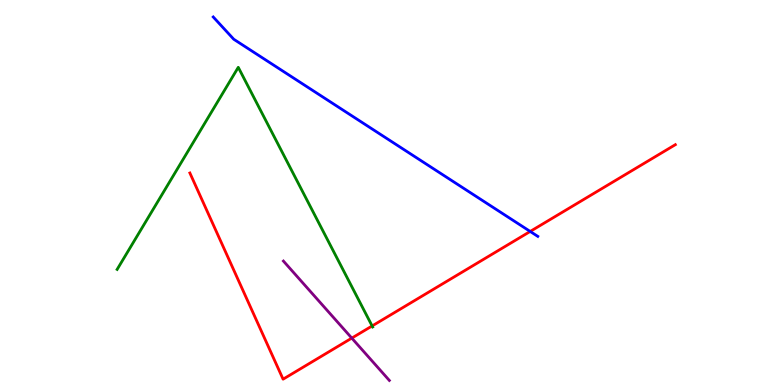[{'lines': ['blue', 'red'], 'intersections': [{'x': 6.84, 'y': 3.99}]}, {'lines': ['green', 'red'], 'intersections': [{'x': 4.8, 'y': 1.53}]}, {'lines': ['purple', 'red'], 'intersections': [{'x': 4.54, 'y': 1.22}]}, {'lines': ['blue', 'green'], 'intersections': []}, {'lines': ['blue', 'purple'], 'intersections': []}, {'lines': ['green', 'purple'], 'intersections': []}]